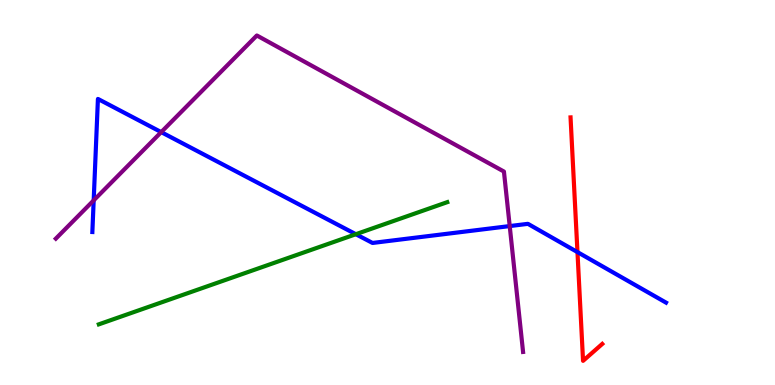[{'lines': ['blue', 'red'], 'intersections': [{'x': 7.45, 'y': 3.45}]}, {'lines': ['green', 'red'], 'intersections': []}, {'lines': ['purple', 'red'], 'intersections': []}, {'lines': ['blue', 'green'], 'intersections': [{'x': 4.59, 'y': 3.92}]}, {'lines': ['blue', 'purple'], 'intersections': [{'x': 1.21, 'y': 4.8}, {'x': 2.08, 'y': 6.57}, {'x': 6.58, 'y': 4.13}]}, {'lines': ['green', 'purple'], 'intersections': []}]